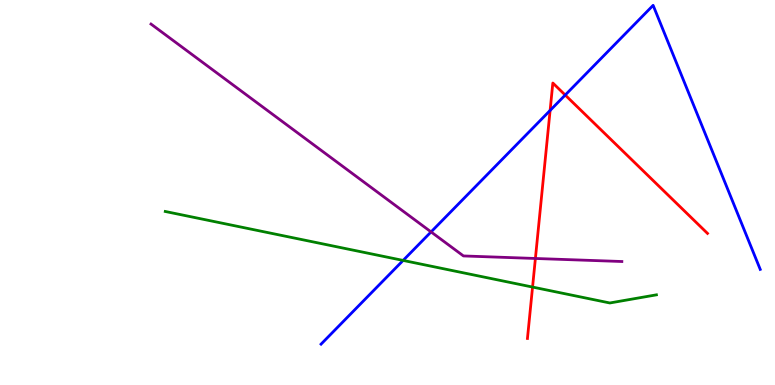[{'lines': ['blue', 'red'], 'intersections': [{'x': 7.1, 'y': 7.13}, {'x': 7.29, 'y': 7.53}]}, {'lines': ['green', 'red'], 'intersections': [{'x': 6.87, 'y': 2.54}]}, {'lines': ['purple', 'red'], 'intersections': [{'x': 6.91, 'y': 3.29}]}, {'lines': ['blue', 'green'], 'intersections': [{'x': 5.2, 'y': 3.24}]}, {'lines': ['blue', 'purple'], 'intersections': [{'x': 5.56, 'y': 3.98}]}, {'lines': ['green', 'purple'], 'intersections': []}]